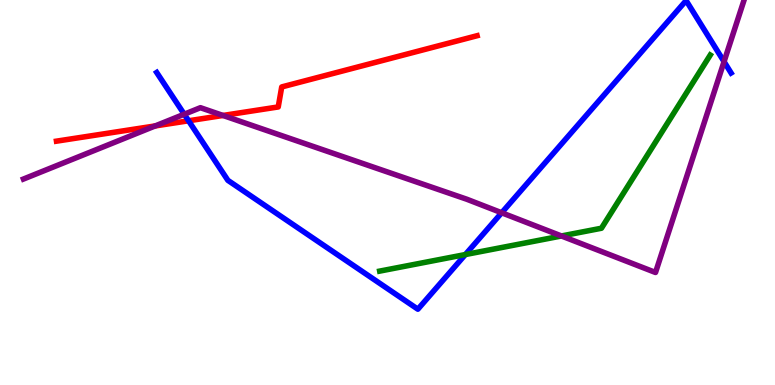[{'lines': ['blue', 'red'], 'intersections': [{'x': 2.43, 'y': 6.86}]}, {'lines': ['green', 'red'], 'intersections': []}, {'lines': ['purple', 'red'], 'intersections': [{'x': 2.0, 'y': 6.73}, {'x': 2.88, 'y': 7.0}]}, {'lines': ['blue', 'green'], 'intersections': [{'x': 6.0, 'y': 3.39}]}, {'lines': ['blue', 'purple'], 'intersections': [{'x': 2.38, 'y': 7.03}, {'x': 6.47, 'y': 4.47}, {'x': 9.34, 'y': 8.4}]}, {'lines': ['green', 'purple'], 'intersections': [{'x': 7.24, 'y': 3.87}]}]